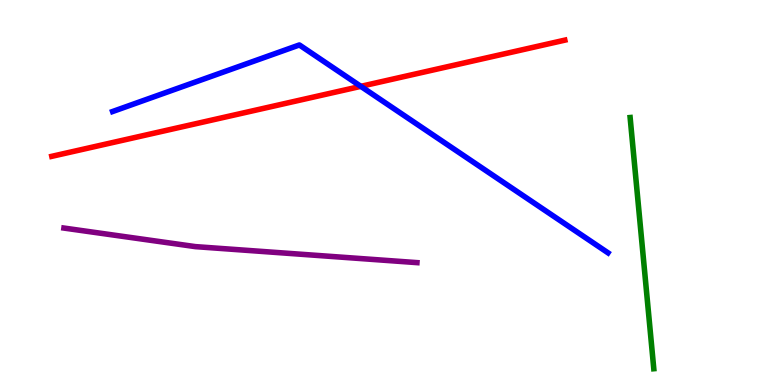[{'lines': ['blue', 'red'], 'intersections': [{'x': 4.66, 'y': 7.76}]}, {'lines': ['green', 'red'], 'intersections': []}, {'lines': ['purple', 'red'], 'intersections': []}, {'lines': ['blue', 'green'], 'intersections': []}, {'lines': ['blue', 'purple'], 'intersections': []}, {'lines': ['green', 'purple'], 'intersections': []}]